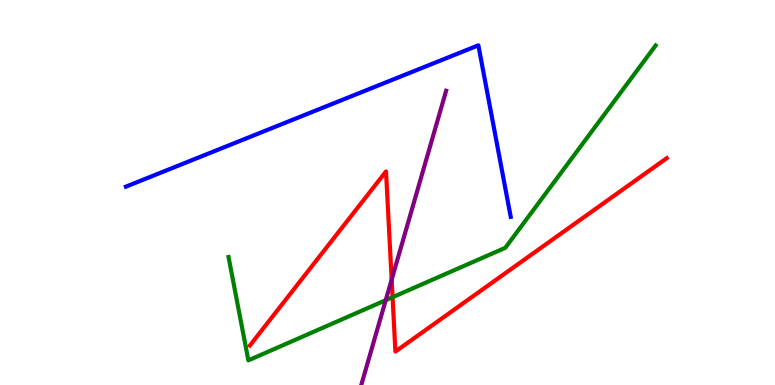[{'lines': ['blue', 'red'], 'intersections': []}, {'lines': ['green', 'red'], 'intersections': [{'x': 5.07, 'y': 2.28}]}, {'lines': ['purple', 'red'], 'intersections': [{'x': 5.05, 'y': 2.74}]}, {'lines': ['blue', 'green'], 'intersections': []}, {'lines': ['blue', 'purple'], 'intersections': []}, {'lines': ['green', 'purple'], 'intersections': [{'x': 4.98, 'y': 2.2}]}]